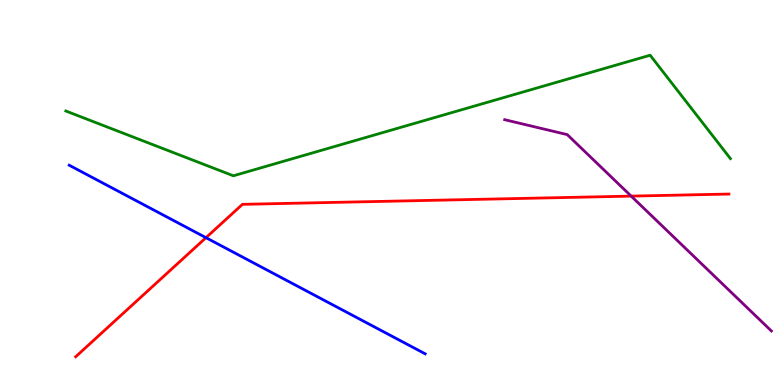[{'lines': ['blue', 'red'], 'intersections': [{'x': 2.66, 'y': 3.83}]}, {'lines': ['green', 'red'], 'intersections': []}, {'lines': ['purple', 'red'], 'intersections': [{'x': 8.14, 'y': 4.91}]}, {'lines': ['blue', 'green'], 'intersections': []}, {'lines': ['blue', 'purple'], 'intersections': []}, {'lines': ['green', 'purple'], 'intersections': []}]